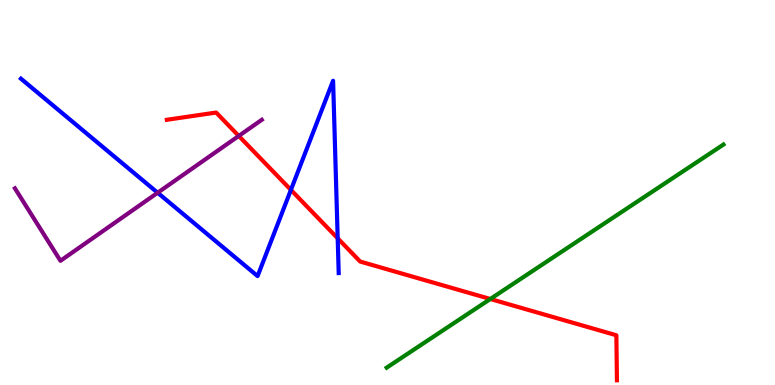[{'lines': ['blue', 'red'], 'intersections': [{'x': 3.75, 'y': 5.07}, {'x': 4.36, 'y': 3.81}]}, {'lines': ['green', 'red'], 'intersections': [{'x': 6.33, 'y': 2.23}]}, {'lines': ['purple', 'red'], 'intersections': [{'x': 3.08, 'y': 6.47}]}, {'lines': ['blue', 'green'], 'intersections': []}, {'lines': ['blue', 'purple'], 'intersections': [{'x': 2.03, 'y': 4.99}]}, {'lines': ['green', 'purple'], 'intersections': []}]